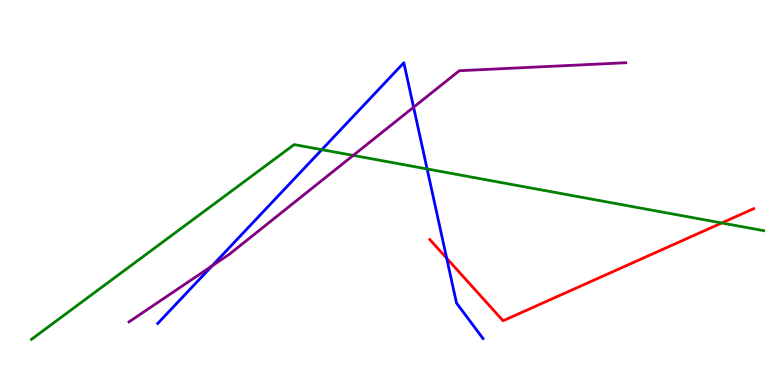[{'lines': ['blue', 'red'], 'intersections': [{'x': 5.76, 'y': 3.29}]}, {'lines': ['green', 'red'], 'intersections': [{'x': 9.31, 'y': 4.21}]}, {'lines': ['purple', 'red'], 'intersections': []}, {'lines': ['blue', 'green'], 'intersections': [{'x': 4.15, 'y': 6.11}, {'x': 5.51, 'y': 5.61}]}, {'lines': ['blue', 'purple'], 'intersections': [{'x': 2.74, 'y': 3.09}, {'x': 5.34, 'y': 7.22}]}, {'lines': ['green', 'purple'], 'intersections': [{'x': 4.56, 'y': 5.96}]}]